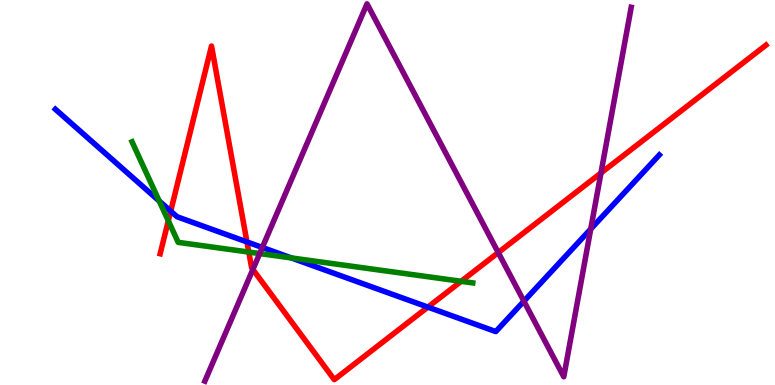[{'lines': ['blue', 'red'], 'intersections': [{'x': 2.2, 'y': 4.52}, {'x': 3.19, 'y': 3.72}, {'x': 5.52, 'y': 2.02}]}, {'lines': ['green', 'red'], 'intersections': [{'x': 2.17, 'y': 4.27}, {'x': 3.21, 'y': 3.45}, {'x': 5.95, 'y': 2.69}]}, {'lines': ['purple', 'red'], 'intersections': [{'x': 3.26, 'y': 3.0}, {'x': 6.43, 'y': 3.44}, {'x': 7.75, 'y': 5.51}]}, {'lines': ['blue', 'green'], 'intersections': [{'x': 2.05, 'y': 4.78}, {'x': 3.76, 'y': 3.3}]}, {'lines': ['blue', 'purple'], 'intersections': [{'x': 3.38, 'y': 3.57}, {'x': 6.76, 'y': 2.18}, {'x': 7.62, 'y': 4.05}]}, {'lines': ['green', 'purple'], 'intersections': [{'x': 3.35, 'y': 3.41}]}]